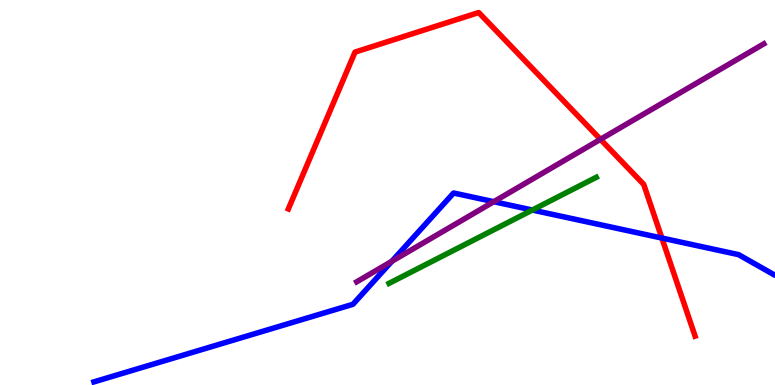[{'lines': ['blue', 'red'], 'intersections': [{'x': 8.54, 'y': 3.82}]}, {'lines': ['green', 'red'], 'intersections': []}, {'lines': ['purple', 'red'], 'intersections': [{'x': 7.75, 'y': 6.38}]}, {'lines': ['blue', 'green'], 'intersections': [{'x': 6.87, 'y': 4.54}]}, {'lines': ['blue', 'purple'], 'intersections': [{'x': 5.06, 'y': 3.21}, {'x': 6.37, 'y': 4.76}]}, {'lines': ['green', 'purple'], 'intersections': []}]